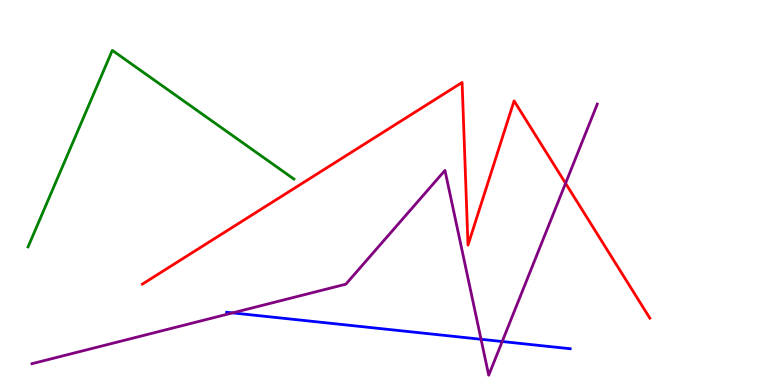[{'lines': ['blue', 'red'], 'intersections': []}, {'lines': ['green', 'red'], 'intersections': []}, {'lines': ['purple', 'red'], 'intersections': [{'x': 7.3, 'y': 5.24}]}, {'lines': ['blue', 'green'], 'intersections': []}, {'lines': ['blue', 'purple'], 'intersections': [{'x': 3.0, 'y': 1.87}, {'x': 6.21, 'y': 1.19}, {'x': 6.48, 'y': 1.13}]}, {'lines': ['green', 'purple'], 'intersections': []}]